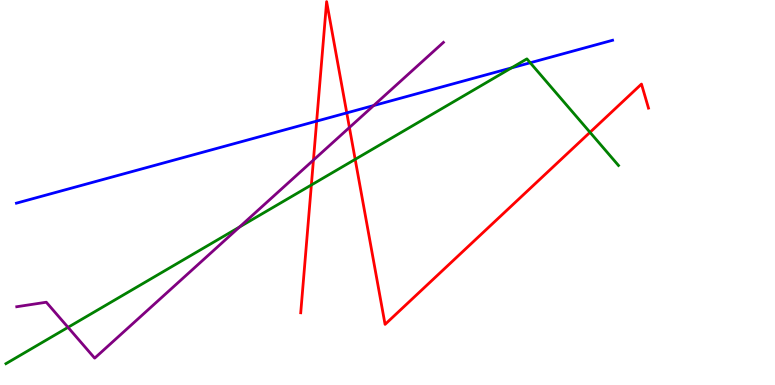[{'lines': ['blue', 'red'], 'intersections': [{'x': 4.09, 'y': 6.85}, {'x': 4.47, 'y': 7.07}]}, {'lines': ['green', 'red'], 'intersections': [{'x': 4.02, 'y': 5.2}, {'x': 4.58, 'y': 5.86}, {'x': 7.61, 'y': 6.56}]}, {'lines': ['purple', 'red'], 'intersections': [{'x': 4.04, 'y': 5.84}, {'x': 4.51, 'y': 6.69}]}, {'lines': ['blue', 'green'], 'intersections': [{'x': 6.6, 'y': 8.24}, {'x': 6.84, 'y': 8.37}]}, {'lines': ['blue', 'purple'], 'intersections': [{'x': 4.82, 'y': 7.26}]}, {'lines': ['green', 'purple'], 'intersections': [{'x': 0.878, 'y': 1.5}, {'x': 3.09, 'y': 4.1}]}]